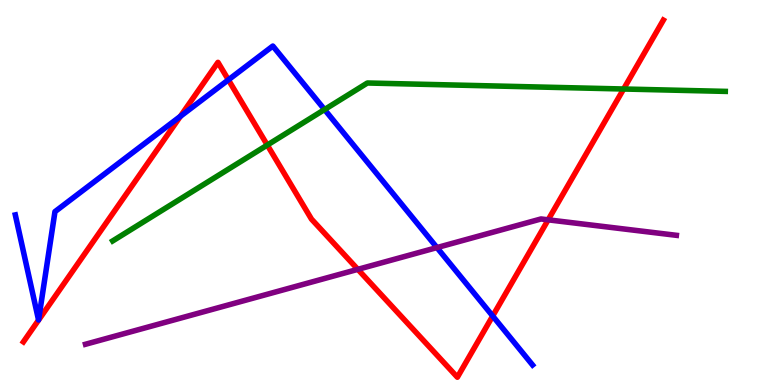[{'lines': ['blue', 'red'], 'intersections': [{'x': 2.33, 'y': 6.98}, {'x': 2.95, 'y': 7.93}, {'x': 6.36, 'y': 1.79}]}, {'lines': ['green', 'red'], 'intersections': [{'x': 3.45, 'y': 6.23}, {'x': 8.05, 'y': 7.69}]}, {'lines': ['purple', 'red'], 'intersections': [{'x': 4.62, 'y': 3.0}, {'x': 7.07, 'y': 4.29}]}, {'lines': ['blue', 'green'], 'intersections': [{'x': 4.19, 'y': 7.15}]}, {'lines': ['blue', 'purple'], 'intersections': [{'x': 5.64, 'y': 3.57}]}, {'lines': ['green', 'purple'], 'intersections': []}]